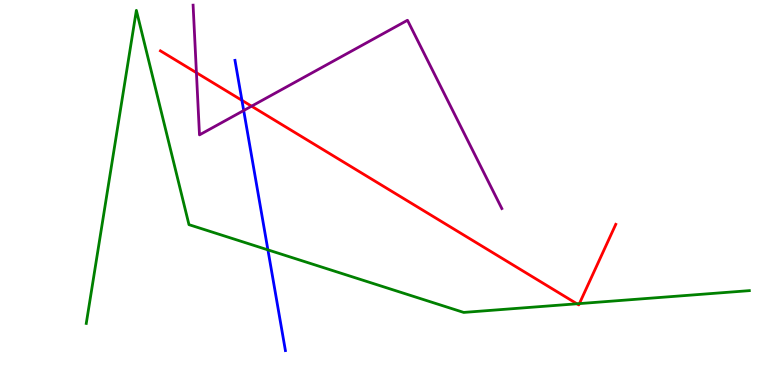[{'lines': ['blue', 'red'], 'intersections': [{'x': 3.12, 'y': 7.39}]}, {'lines': ['green', 'red'], 'intersections': [{'x': 7.44, 'y': 2.11}, {'x': 7.48, 'y': 2.11}]}, {'lines': ['purple', 'red'], 'intersections': [{'x': 2.53, 'y': 8.11}, {'x': 3.25, 'y': 7.24}]}, {'lines': ['blue', 'green'], 'intersections': [{'x': 3.46, 'y': 3.51}]}, {'lines': ['blue', 'purple'], 'intersections': [{'x': 3.14, 'y': 7.13}]}, {'lines': ['green', 'purple'], 'intersections': []}]